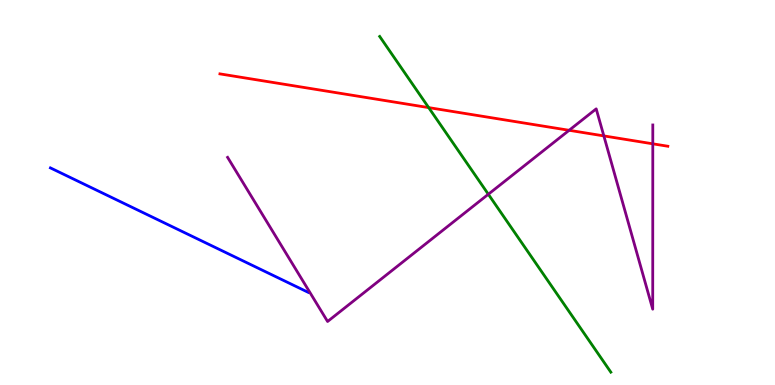[{'lines': ['blue', 'red'], 'intersections': []}, {'lines': ['green', 'red'], 'intersections': [{'x': 5.53, 'y': 7.21}]}, {'lines': ['purple', 'red'], 'intersections': [{'x': 7.34, 'y': 6.62}, {'x': 7.79, 'y': 6.47}, {'x': 8.42, 'y': 6.26}]}, {'lines': ['blue', 'green'], 'intersections': []}, {'lines': ['blue', 'purple'], 'intersections': []}, {'lines': ['green', 'purple'], 'intersections': [{'x': 6.3, 'y': 4.95}]}]